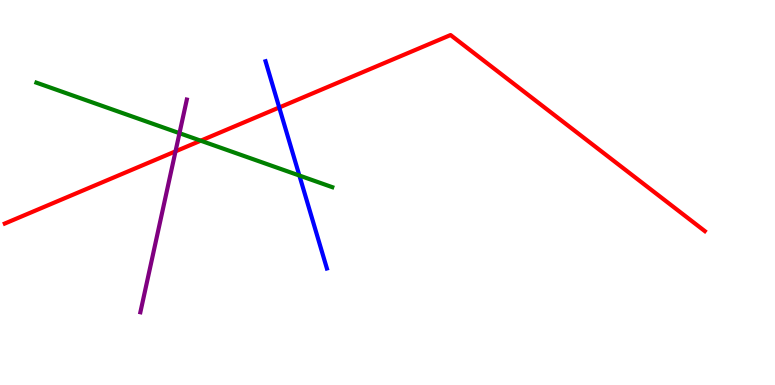[{'lines': ['blue', 'red'], 'intersections': [{'x': 3.6, 'y': 7.21}]}, {'lines': ['green', 'red'], 'intersections': [{'x': 2.59, 'y': 6.35}]}, {'lines': ['purple', 'red'], 'intersections': [{'x': 2.26, 'y': 6.07}]}, {'lines': ['blue', 'green'], 'intersections': [{'x': 3.86, 'y': 5.44}]}, {'lines': ['blue', 'purple'], 'intersections': []}, {'lines': ['green', 'purple'], 'intersections': [{'x': 2.32, 'y': 6.54}]}]